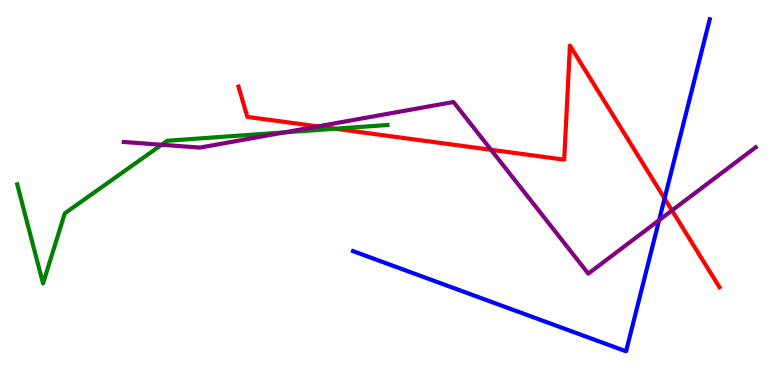[{'lines': ['blue', 'red'], 'intersections': [{'x': 8.58, 'y': 4.84}]}, {'lines': ['green', 'red'], 'intersections': [{'x': 4.33, 'y': 6.66}]}, {'lines': ['purple', 'red'], 'intersections': [{'x': 4.1, 'y': 6.72}, {'x': 6.34, 'y': 6.11}, {'x': 8.67, 'y': 4.53}]}, {'lines': ['blue', 'green'], 'intersections': []}, {'lines': ['blue', 'purple'], 'intersections': [{'x': 8.5, 'y': 4.28}]}, {'lines': ['green', 'purple'], 'intersections': [{'x': 2.09, 'y': 6.24}, {'x': 3.67, 'y': 6.56}]}]